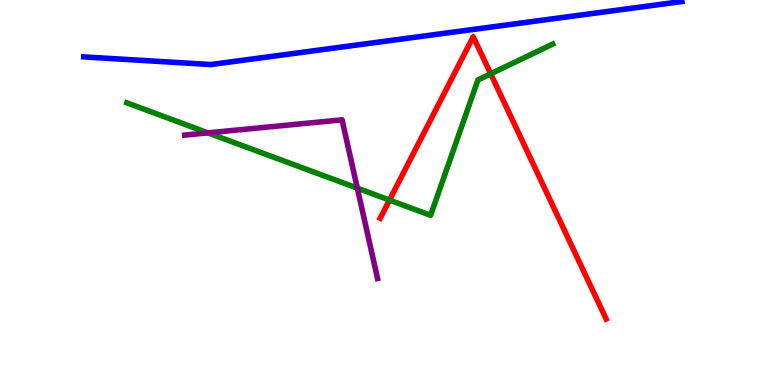[{'lines': ['blue', 'red'], 'intersections': []}, {'lines': ['green', 'red'], 'intersections': [{'x': 5.03, 'y': 4.8}, {'x': 6.33, 'y': 8.08}]}, {'lines': ['purple', 'red'], 'intersections': []}, {'lines': ['blue', 'green'], 'intersections': []}, {'lines': ['blue', 'purple'], 'intersections': []}, {'lines': ['green', 'purple'], 'intersections': [{'x': 2.68, 'y': 6.55}, {'x': 4.61, 'y': 5.11}]}]